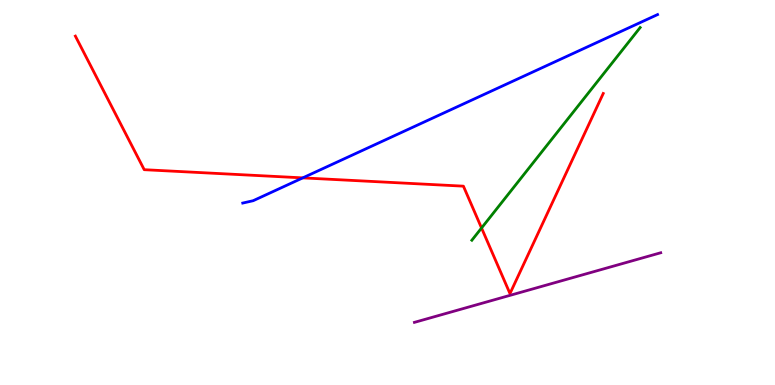[{'lines': ['blue', 'red'], 'intersections': [{'x': 3.91, 'y': 5.38}]}, {'lines': ['green', 'red'], 'intersections': [{'x': 6.21, 'y': 4.08}]}, {'lines': ['purple', 'red'], 'intersections': []}, {'lines': ['blue', 'green'], 'intersections': []}, {'lines': ['blue', 'purple'], 'intersections': []}, {'lines': ['green', 'purple'], 'intersections': []}]